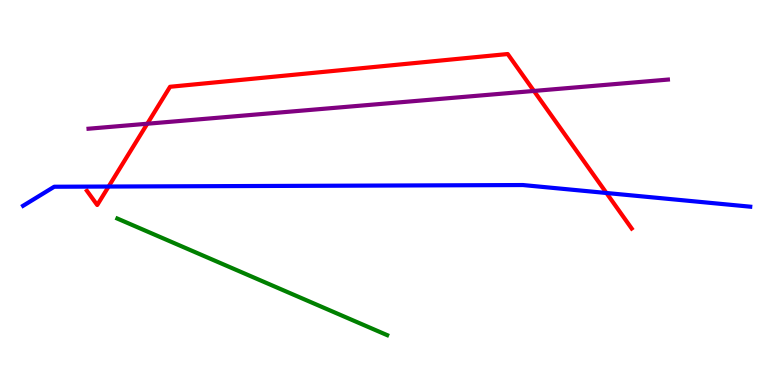[{'lines': ['blue', 'red'], 'intersections': [{'x': 1.4, 'y': 5.15}, {'x': 7.83, 'y': 4.99}]}, {'lines': ['green', 'red'], 'intersections': []}, {'lines': ['purple', 'red'], 'intersections': [{'x': 1.9, 'y': 6.79}, {'x': 6.89, 'y': 7.64}]}, {'lines': ['blue', 'green'], 'intersections': []}, {'lines': ['blue', 'purple'], 'intersections': []}, {'lines': ['green', 'purple'], 'intersections': []}]